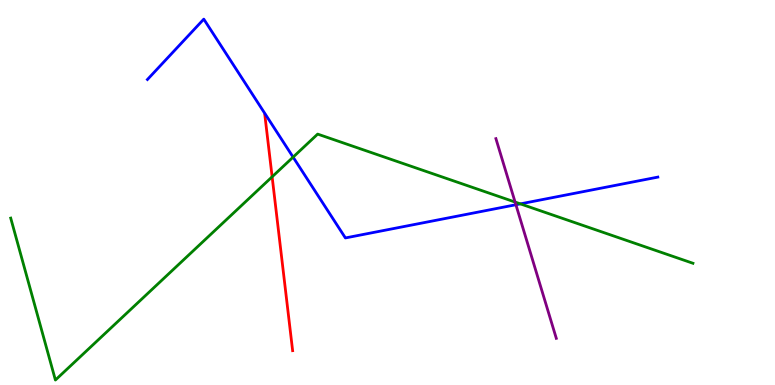[{'lines': ['blue', 'red'], 'intersections': []}, {'lines': ['green', 'red'], 'intersections': [{'x': 3.51, 'y': 5.41}]}, {'lines': ['purple', 'red'], 'intersections': []}, {'lines': ['blue', 'green'], 'intersections': [{'x': 3.78, 'y': 5.92}, {'x': 6.71, 'y': 4.7}]}, {'lines': ['blue', 'purple'], 'intersections': [{'x': 6.66, 'y': 4.68}]}, {'lines': ['green', 'purple'], 'intersections': [{'x': 6.65, 'y': 4.75}]}]